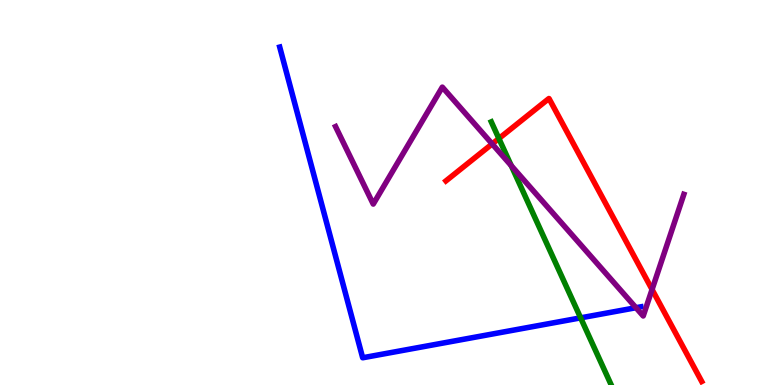[{'lines': ['blue', 'red'], 'intersections': []}, {'lines': ['green', 'red'], 'intersections': [{'x': 6.44, 'y': 6.4}]}, {'lines': ['purple', 'red'], 'intersections': [{'x': 6.35, 'y': 6.26}, {'x': 8.41, 'y': 2.48}]}, {'lines': ['blue', 'green'], 'intersections': [{'x': 7.49, 'y': 1.74}]}, {'lines': ['blue', 'purple'], 'intersections': [{'x': 8.21, 'y': 2.01}]}, {'lines': ['green', 'purple'], 'intersections': [{'x': 6.6, 'y': 5.7}]}]